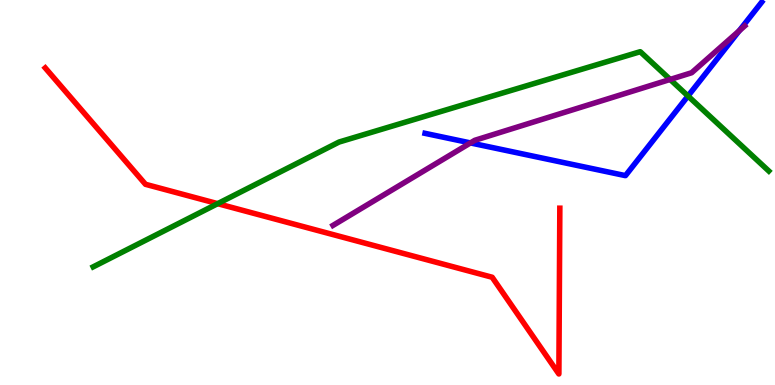[{'lines': ['blue', 'red'], 'intersections': []}, {'lines': ['green', 'red'], 'intersections': [{'x': 2.81, 'y': 4.71}]}, {'lines': ['purple', 'red'], 'intersections': []}, {'lines': ['blue', 'green'], 'intersections': [{'x': 8.88, 'y': 7.51}]}, {'lines': ['blue', 'purple'], 'intersections': [{'x': 6.07, 'y': 6.29}, {'x': 9.54, 'y': 9.2}]}, {'lines': ['green', 'purple'], 'intersections': [{'x': 8.65, 'y': 7.94}]}]